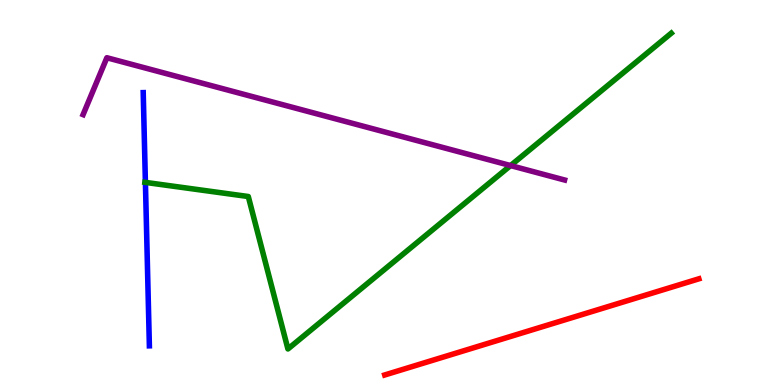[{'lines': ['blue', 'red'], 'intersections': []}, {'lines': ['green', 'red'], 'intersections': []}, {'lines': ['purple', 'red'], 'intersections': []}, {'lines': ['blue', 'green'], 'intersections': [{'x': 1.88, 'y': 5.26}]}, {'lines': ['blue', 'purple'], 'intersections': []}, {'lines': ['green', 'purple'], 'intersections': [{'x': 6.59, 'y': 5.7}]}]